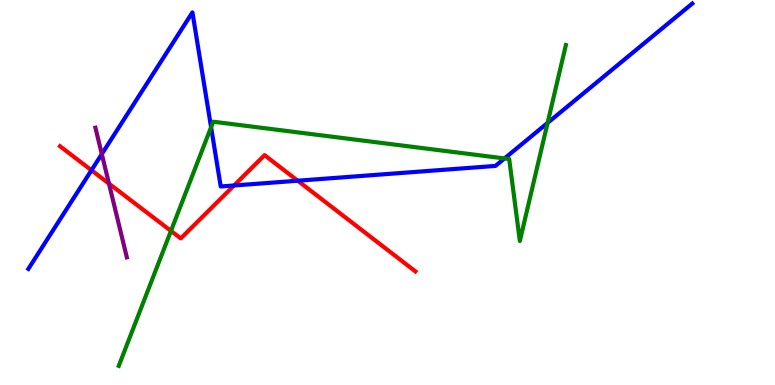[{'lines': ['blue', 'red'], 'intersections': [{'x': 1.18, 'y': 5.58}, {'x': 3.02, 'y': 5.18}, {'x': 3.84, 'y': 5.31}]}, {'lines': ['green', 'red'], 'intersections': [{'x': 2.21, 'y': 4.0}]}, {'lines': ['purple', 'red'], 'intersections': [{'x': 1.41, 'y': 5.23}]}, {'lines': ['blue', 'green'], 'intersections': [{'x': 2.72, 'y': 6.7}, {'x': 6.51, 'y': 5.88}, {'x': 7.07, 'y': 6.81}]}, {'lines': ['blue', 'purple'], 'intersections': [{'x': 1.31, 'y': 6.0}]}, {'lines': ['green', 'purple'], 'intersections': []}]